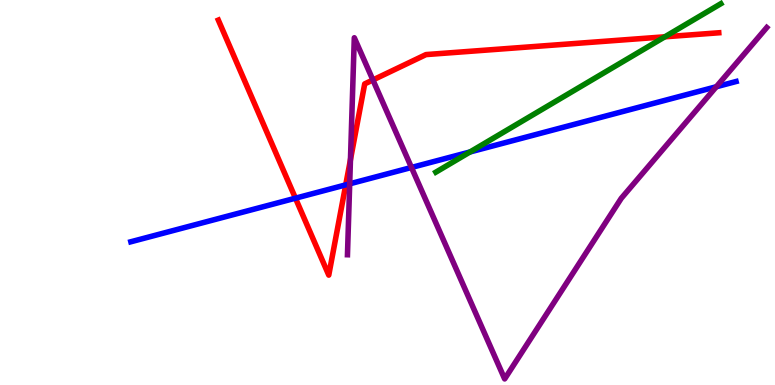[{'lines': ['blue', 'red'], 'intersections': [{'x': 3.81, 'y': 4.85}, {'x': 4.46, 'y': 5.2}]}, {'lines': ['green', 'red'], 'intersections': [{'x': 8.58, 'y': 9.04}]}, {'lines': ['purple', 'red'], 'intersections': [{'x': 4.52, 'y': 5.85}, {'x': 4.81, 'y': 7.92}]}, {'lines': ['blue', 'green'], 'intersections': [{'x': 6.06, 'y': 6.05}]}, {'lines': ['blue', 'purple'], 'intersections': [{'x': 4.51, 'y': 5.23}, {'x': 5.31, 'y': 5.65}, {'x': 9.24, 'y': 7.75}]}, {'lines': ['green', 'purple'], 'intersections': []}]